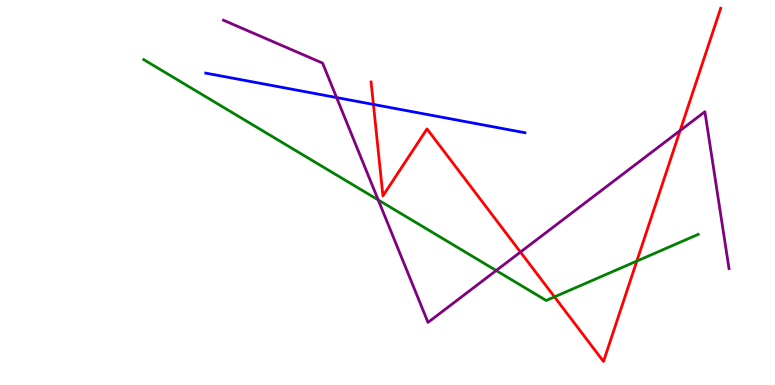[{'lines': ['blue', 'red'], 'intersections': [{'x': 4.82, 'y': 7.29}]}, {'lines': ['green', 'red'], 'intersections': [{'x': 7.15, 'y': 2.29}, {'x': 8.22, 'y': 3.22}]}, {'lines': ['purple', 'red'], 'intersections': [{'x': 6.72, 'y': 3.45}, {'x': 8.78, 'y': 6.61}]}, {'lines': ['blue', 'green'], 'intersections': []}, {'lines': ['blue', 'purple'], 'intersections': [{'x': 4.34, 'y': 7.47}]}, {'lines': ['green', 'purple'], 'intersections': [{'x': 4.88, 'y': 4.81}, {'x': 6.4, 'y': 2.97}]}]